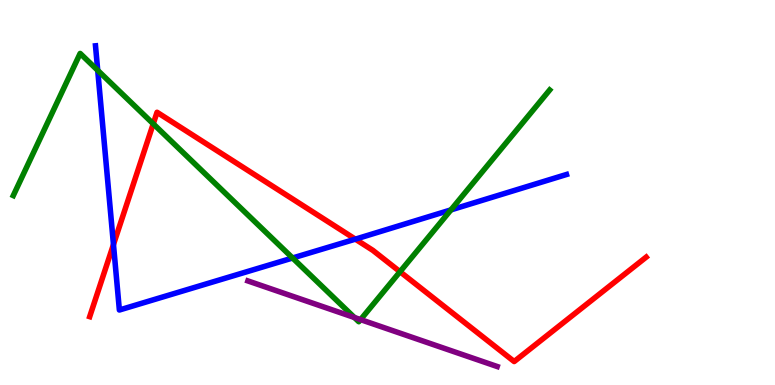[{'lines': ['blue', 'red'], 'intersections': [{'x': 1.46, 'y': 3.65}, {'x': 4.59, 'y': 3.79}]}, {'lines': ['green', 'red'], 'intersections': [{'x': 1.98, 'y': 6.78}, {'x': 5.16, 'y': 2.94}]}, {'lines': ['purple', 'red'], 'intersections': []}, {'lines': ['blue', 'green'], 'intersections': [{'x': 1.26, 'y': 8.17}, {'x': 3.78, 'y': 3.3}, {'x': 5.82, 'y': 4.55}]}, {'lines': ['blue', 'purple'], 'intersections': []}, {'lines': ['green', 'purple'], 'intersections': [{'x': 4.57, 'y': 1.75}, {'x': 4.65, 'y': 1.7}]}]